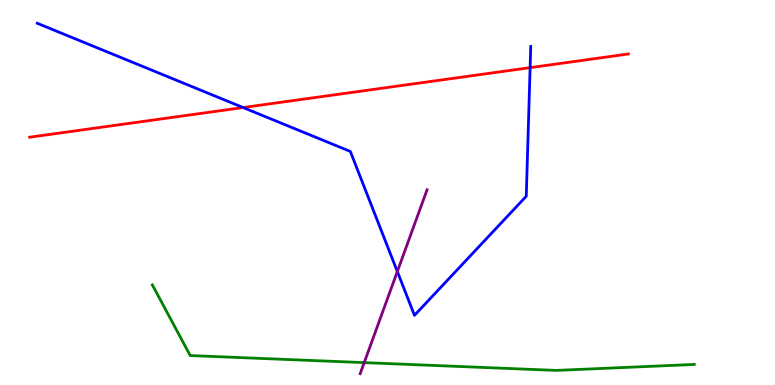[{'lines': ['blue', 'red'], 'intersections': [{'x': 3.14, 'y': 7.21}, {'x': 6.84, 'y': 8.24}]}, {'lines': ['green', 'red'], 'intersections': []}, {'lines': ['purple', 'red'], 'intersections': []}, {'lines': ['blue', 'green'], 'intersections': []}, {'lines': ['blue', 'purple'], 'intersections': [{'x': 5.13, 'y': 2.95}]}, {'lines': ['green', 'purple'], 'intersections': [{'x': 4.7, 'y': 0.581}]}]